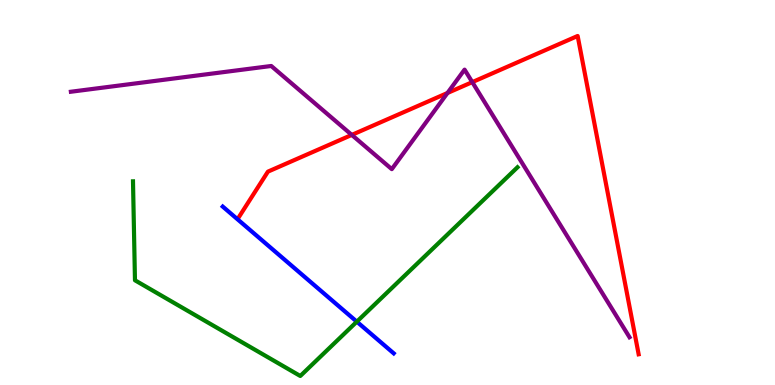[{'lines': ['blue', 'red'], 'intersections': []}, {'lines': ['green', 'red'], 'intersections': []}, {'lines': ['purple', 'red'], 'intersections': [{'x': 4.54, 'y': 6.5}, {'x': 5.77, 'y': 7.58}, {'x': 6.09, 'y': 7.87}]}, {'lines': ['blue', 'green'], 'intersections': [{'x': 4.6, 'y': 1.64}]}, {'lines': ['blue', 'purple'], 'intersections': []}, {'lines': ['green', 'purple'], 'intersections': []}]